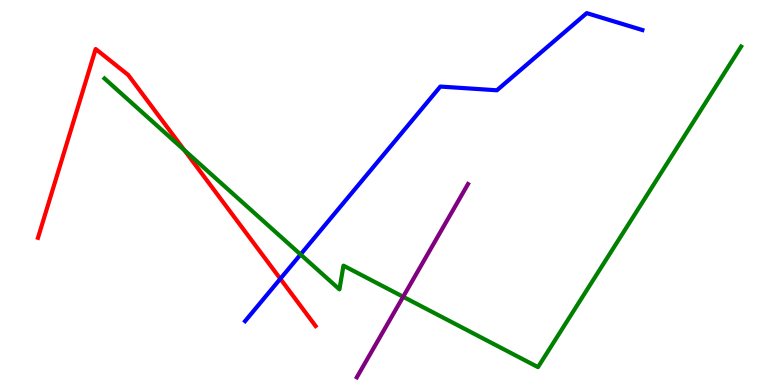[{'lines': ['blue', 'red'], 'intersections': [{'x': 3.62, 'y': 2.76}]}, {'lines': ['green', 'red'], 'intersections': [{'x': 2.38, 'y': 6.1}]}, {'lines': ['purple', 'red'], 'intersections': []}, {'lines': ['blue', 'green'], 'intersections': [{'x': 3.88, 'y': 3.39}]}, {'lines': ['blue', 'purple'], 'intersections': []}, {'lines': ['green', 'purple'], 'intersections': [{'x': 5.2, 'y': 2.29}]}]